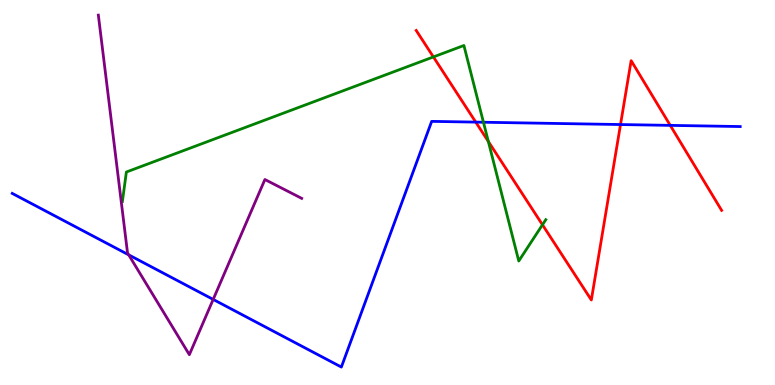[{'lines': ['blue', 'red'], 'intersections': [{'x': 6.14, 'y': 6.83}, {'x': 8.01, 'y': 6.77}, {'x': 8.65, 'y': 6.74}]}, {'lines': ['green', 'red'], 'intersections': [{'x': 5.59, 'y': 8.52}, {'x': 6.3, 'y': 6.33}, {'x': 7.0, 'y': 4.16}]}, {'lines': ['purple', 'red'], 'intersections': []}, {'lines': ['blue', 'green'], 'intersections': [{'x': 6.24, 'y': 6.82}]}, {'lines': ['blue', 'purple'], 'intersections': [{'x': 1.66, 'y': 3.38}, {'x': 2.75, 'y': 2.22}]}, {'lines': ['green', 'purple'], 'intersections': []}]